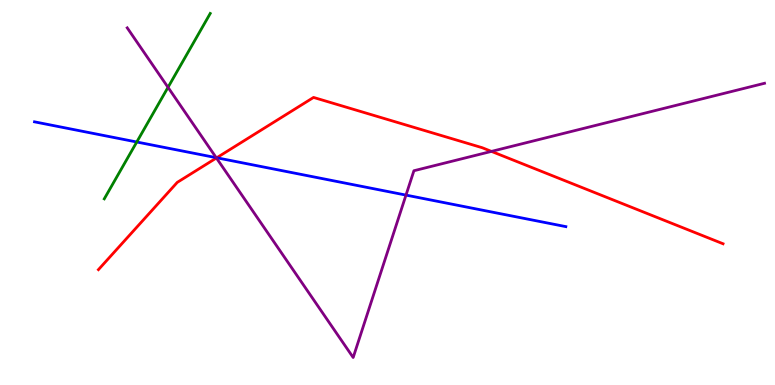[{'lines': ['blue', 'red'], 'intersections': [{'x': 2.8, 'y': 5.9}]}, {'lines': ['green', 'red'], 'intersections': []}, {'lines': ['purple', 'red'], 'intersections': [{'x': 2.79, 'y': 5.9}, {'x': 6.34, 'y': 6.07}]}, {'lines': ['blue', 'green'], 'intersections': [{'x': 1.76, 'y': 6.31}]}, {'lines': ['blue', 'purple'], 'intersections': [{'x': 2.79, 'y': 5.9}, {'x': 5.24, 'y': 4.93}]}, {'lines': ['green', 'purple'], 'intersections': [{'x': 2.17, 'y': 7.73}]}]